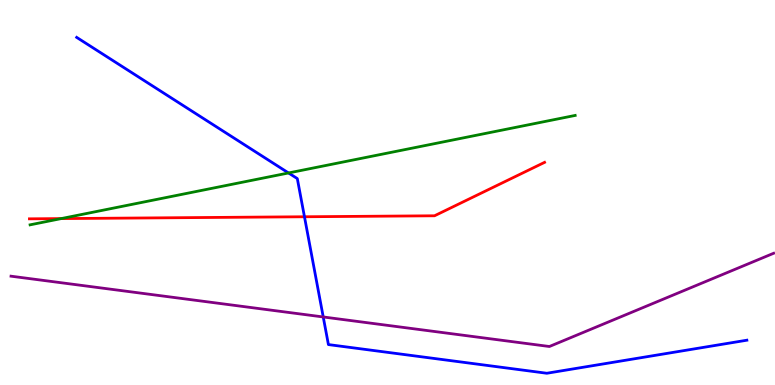[{'lines': ['blue', 'red'], 'intersections': [{'x': 3.93, 'y': 4.37}]}, {'lines': ['green', 'red'], 'intersections': [{'x': 0.79, 'y': 4.32}]}, {'lines': ['purple', 'red'], 'intersections': []}, {'lines': ['blue', 'green'], 'intersections': [{'x': 3.72, 'y': 5.51}]}, {'lines': ['blue', 'purple'], 'intersections': [{'x': 4.17, 'y': 1.77}]}, {'lines': ['green', 'purple'], 'intersections': []}]